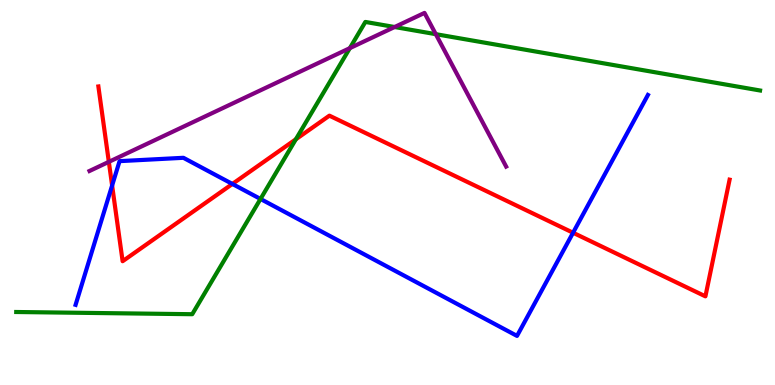[{'lines': ['blue', 'red'], 'intersections': [{'x': 1.45, 'y': 5.18}, {'x': 3.0, 'y': 5.22}, {'x': 7.39, 'y': 3.95}]}, {'lines': ['green', 'red'], 'intersections': [{'x': 3.82, 'y': 6.38}]}, {'lines': ['purple', 'red'], 'intersections': [{'x': 1.4, 'y': 5.8}]}, {'lines': ['blue', 'green'], 'intersections': [{'x': 3.36, 'y': 4.83}]}, {'lines': ['blue', 'purple'], 'intersections': []}, {'lines': ['green', 'purple'], 'intersections': [{'x': 4.51, 'y': 8.75}, {'x': 5.09, 'y': 9.3}, {'x': 5.62, 'y': 9.11}]}]